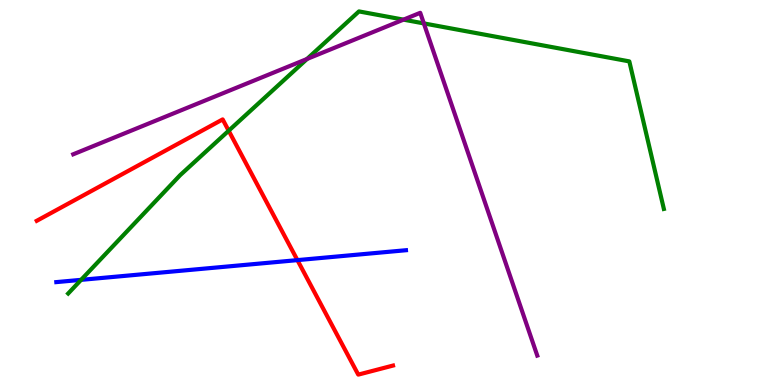[{'lines': ['blue', 'red'], 'intersections': [{'x': 3.84, 'y': 3.24}]}, {'lines': ['green', 'red'], 'intersections': [{'x': 2.95, 'y': 6.6}]}, {'lines': ['purple', 'red'], 'intersections': []}, {'lines': ['blue', 'green'], 'intersections': [{'x': 1.05, 'y': 2.73}]}, {'lines': ['blue', 'purple'], 'intersections': []}, {'lines': ['green', 'purple'], 'intersections': [{'x': 3.96, 'y': 8.47}, {'x': 5.21, 'y': 9.49}, {'x': 5.47, 'y': 9.39}]}]